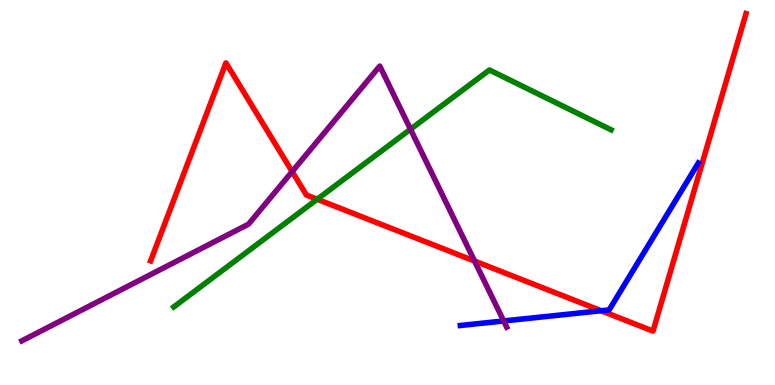[{'lines': ['blue', 'red'], 'intersections': [{'x': 7.76, 'y': 1.93}]}, {'lines': ['green', 'red'], 'intersections': [{'x': 4.09, 'y': 4.82}]}, {'lines': ['purple', 'red'], 'intersections': [{'x': 3.77, 'y': 5.54}, {'x': 6.12, 'y': 3.22}]}, {'lines': ['blue', 'green'], 'intersections': []}, {'lines': ['blue', 'purple'], 'intersections': [{'x': 6.5, 'y': 1.66}]}, {'lines': ['green', 'purple'], 'intersections': [{'x': 5.3, 'y': 6.64}]}]